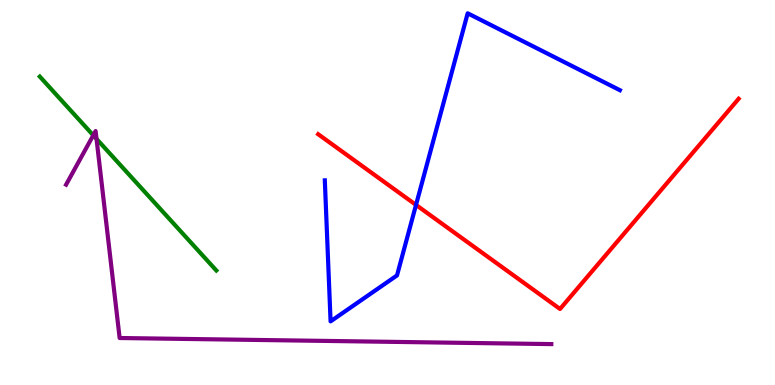[{'lines': ['blue', 'red'], 'intersections': [{'x': 5.37, 'y': 4.68}]}, {'lines': ['green', 'red'], 'intersections': []}, {'lines': ['purple', 'red'], 'intersections': []}, {'lines': ['blue', 'green'], 'intersections': []}, {'lines': ['blue', 'purple'], 'intersections': []}, {'lines': ['green', 'purple'], 'intersections': [{'x': 1.2, 'y': 6.49}, {'x': 1.25, 'y': 6.39}]}]